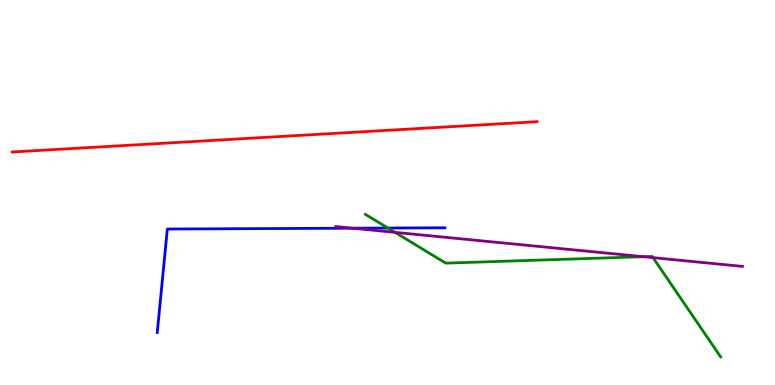[{'lines': ['blue', 'red'], 'intersections': []}, {'lines': ['green', 'red'], 'intersections': []}, {'lines': ['purple', 'red'], 'intersections': []}, {'lines': ['blue', 'green'], 'intersections': [{'x': 5.01, 'y': 4.08}]}, {'lines': ['blue', 'purple'], 'intersections': [{'x': 4.55, 'y': 4.07}]}, {'lines': ['green', 'purple'], 'intersections': [{'x': 5.1, 'y': 3.96}, {'x': 8.3, 'y': 3.33}, {'x': 8.43, 'y': 3.31}]}]